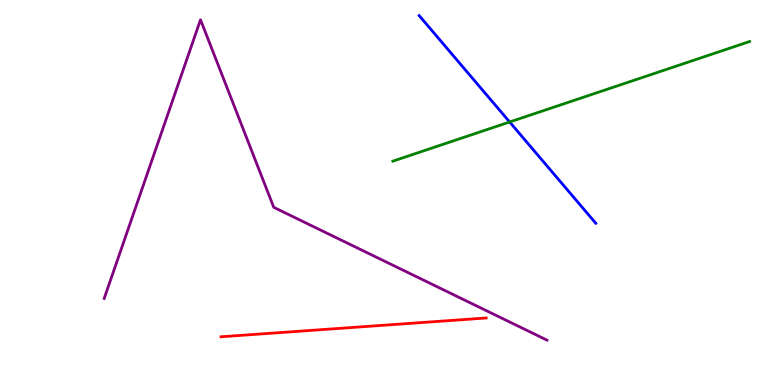[{'lines': ['blue', 'red'], 'intersections': []}, {'lines': ['green', 'red'], 'intersections': []}, {'lines': ['purple', 'red'], 'intersections': []}, {'lines': ['blue', 'green'], 'intersections': [{'x': 6.58, 'y': 6.83}]}, {'lines': ['blue', 'purple'], 'intersections': []}, {'lines': ['green', 'purple'], 'intersections': []}]